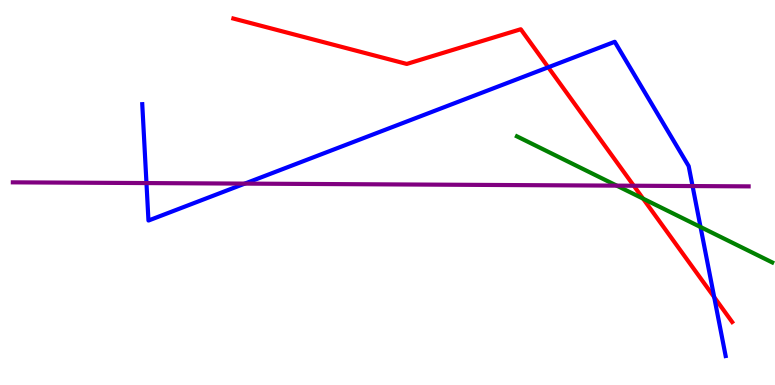[{'lines': ['blue', 'red'], 'intersections': [{'x': 7.07, 'y': 8.25}, {'x': 9.22, 'y': 2.28}]}, {'lines': ['green', 'red'], 'intersections': [{'x': 8.3, 'y': 4.84}]}, {'lines': ['purple', 'red'], 'intersections': [{'x': 8.18, 'y': 5.18}]}, {'lines': ['blue', 'green'], 'intersections': [{'x': 9.04, 'y': 4.1}]}, {'lines': ['blue', 'purple'], 'intersections': [{'x': 1.89, 'y': 5.24}, {'x': 3.16, 'y': 5.23}, {'x': 8.94, 'y': 5.17}]}, {'lines': ['green', 'purple'], 'intersections': [{'x': 7.96, 'y': 5.18}]}]